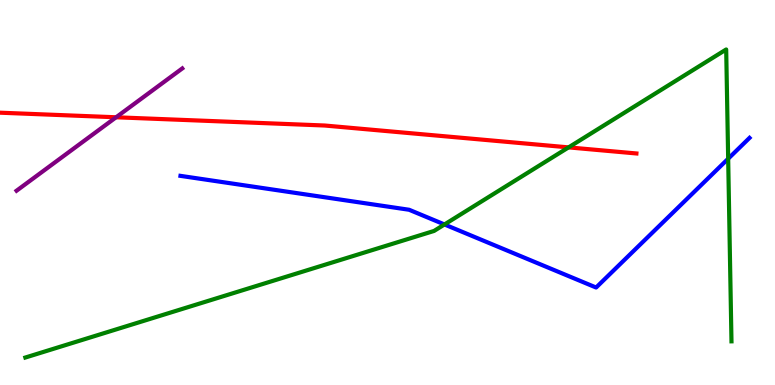[{'lines': ['blue', 'red'], 'intersections': []}, {'lines': ['green', 'red'], 'intersections': [{'x': 7.34, 'y': 6.17}]}, {'lines': ['purple', 'red'], 'intersections': [{'x': 1.5, 'y': 6.95}]}, {'lines': ['blue', 'green'], 'intersections': [{'x': 5.74, 'y': 4.17}, {'x': 9.4, 'y': 5.88}]}, {'lines': ['blue', 'purple'], 'intersections': []}, {'lines': ['green', 'purple'], 'intersections': []}]